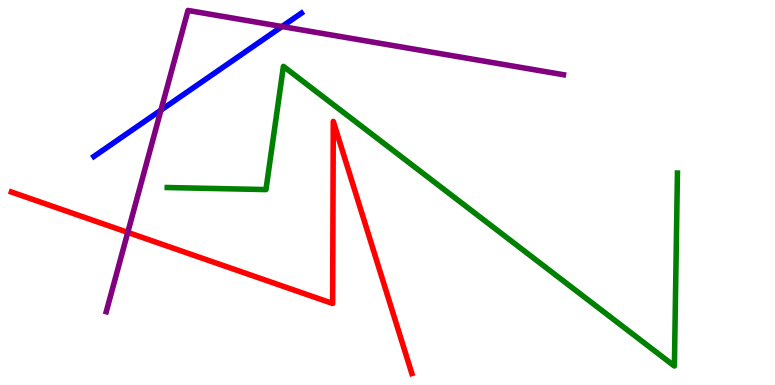[{'lines': ['blue', 'red'], 'intersections': []}, {'lines': ['green', 'red'], 'intersections': []}, {'lines': ['purple', 'red'], 'intersections': [{'x': 1.65, 'y': 3.96}]}, {'lines': ['blue', 'green'], 'intersections': []}, {'lines': ['blue', 'purple'], 'intersections': [{'x': 2.08, 'y': 7.14}, {'x': 3.64, 'y': 9.31}]}, {'lines': ['green', 'purple'], 'intersections': []}]